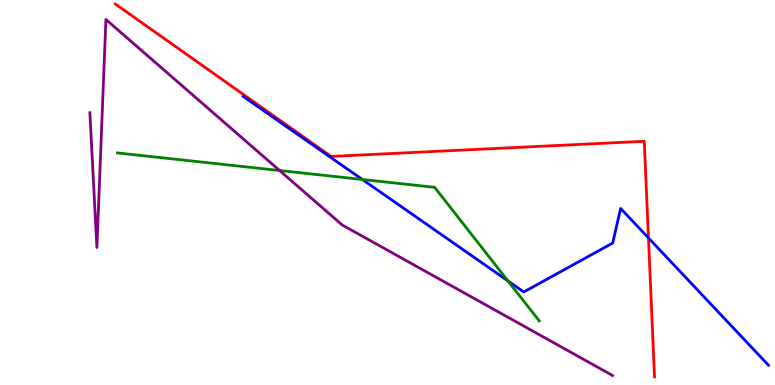[{'lines': ['blue', 'red'], 'intersections': [{'x': 8.37, 'y': 3.82}]}, {'lines': ['green', 'red'], 'intersections': []}, {'lines': ['purple', 'red'], 'intersections': []}, {'lines': ['blue', 'green'], 'intersections': [{'x': 4.68, 'y': 5.34}, {'x': 6.55, 'y': 2.7}]}, {'lines': ['blue', 'purple'], 'intersections': []}, {'lines': ['green', 'purple'], 'intersections': [{'x': 3.61, 'y': 5.57}]}]